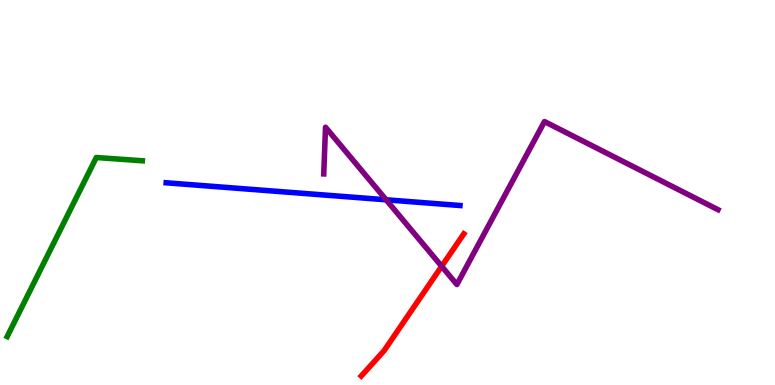[{'lines': ['blue', 'red'], 'intersections': []}, {'lines': ['green', 'red'], 'intersections': []}, {'lines': ['purple', 'red'], 'intersections': [{'x': 5.7, 'y': 3.08}]}, {'lines': ['blue', 'green'], 'intersections': []}, {'lines': ['blue', 'purple'], 'intersections': [{'x': 4.98, 'y': 4.81}]}, {'lines': ['green', 'purple'], 'intersections': []}]